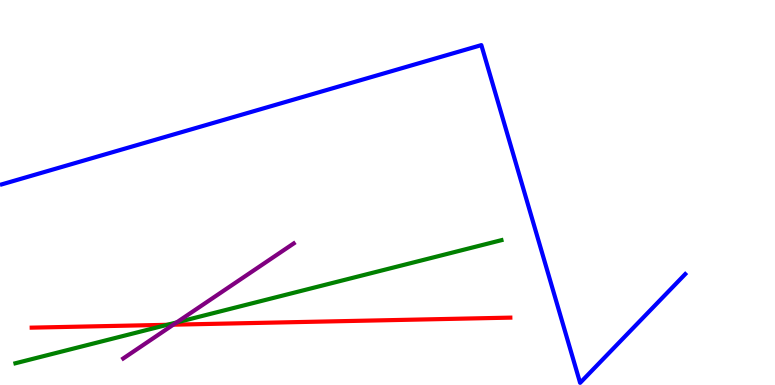[{'lines': ['blue', 'red'], 'intersections': []}, {'lines': ['green', 'red'], 'intersections': [{'x': 2.16, 'y': 1.56}]}, {'lines': ['purple', 'red'], 'intersections': [{'x': 2.24, 'y': 1.57}]}, {'lines': ['blue', 'green'], 'intersections': []}, {'lines': ['blue', 'purple'], 'intersections': []}, {'lines': ['green', 'purple'], 'intersections': [{'x': 2.28, 'y': 1.63}]}]